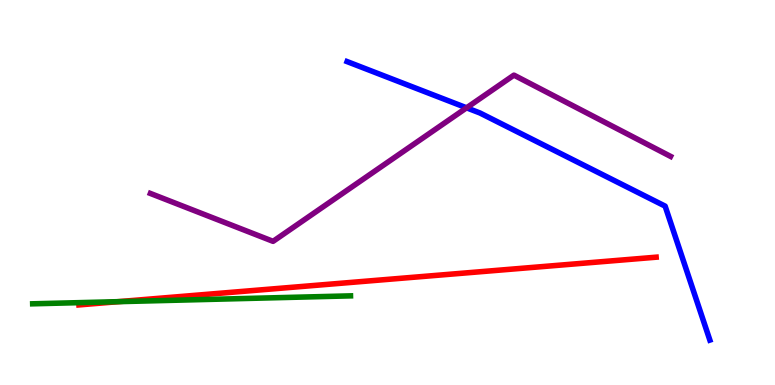[{'lines': ['blue', 'red'], 'intersections': []}, {'lines': ['green', 'red'], 'intersections': [{'x': 1.53, 'y': 2.16}]}, {'lines': ['purple', 'red'], 'intersections': []}, {'lines': ['blue', 'green'], 'intersections': []}, {'lines': ['blue', 'purple'], 'intersections': [{'x': 6.02, 'y': 7.2}]}, {'lines': ['green', 'purple'], 'intersections': []}]